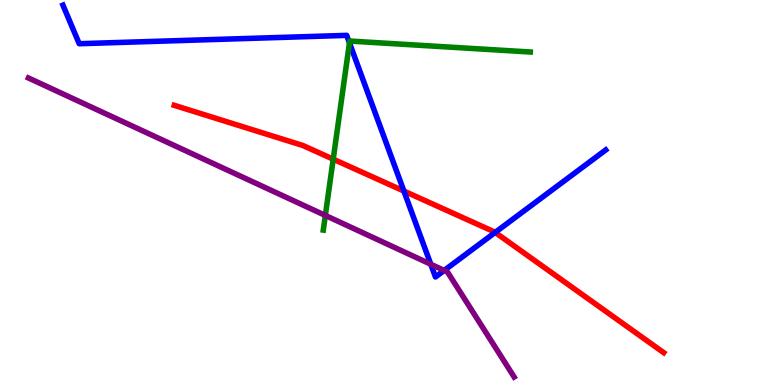[{'lines': ['blue', 'red'], 'intersections': [{'x': 5.21, 'y': 5.04}, {'x': 6.39, 'y': 3.96}]}, {'lines': ['green', 'red'], 'intersections': [{'x': 4.3, 'y': 5.87}]}, {'lines': ['purple', 'red'], 'intersections': []}, {'lines': ['blue', 'green'], 'intersections': [{'x': 4.51, 'y': 8.89}]}, {'lines': ['blue', 'purple'], 'intersections': [{'x': 5.56, 'y': 3.14}, {'x': 5.73, 'y': 2.98}]}, {'lines': ['green', 'purple'], 'intersections': [{'x': 4.2, 'y': 4.4}]}]